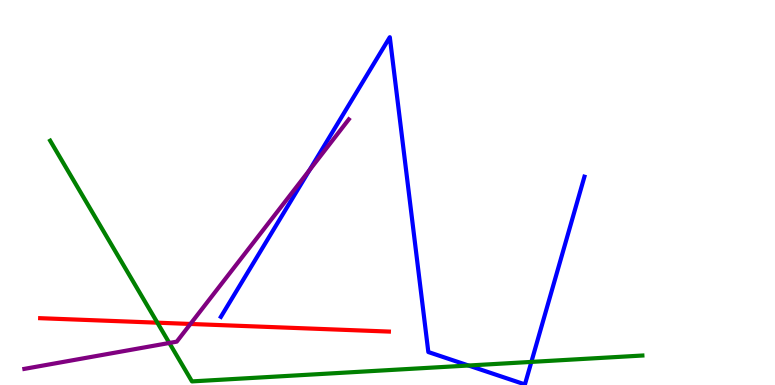[{'lines': ['blue', 'red'], 'intersections': []}, {'lines': ['green', 'red'], 'intersections': [{'x': 2.03, 'y': 1.62}]}, {'lines': ['purple', 'red'], 'intersections': [{'x': 2.46, 'y': 1.59}]}, {'lines': ['blue', 'green'], 'intersections': [{'x': 6.05, 'y': 0.506}, {'x': 6.86, 'y': 0.6}]}, {'lines': ['blue', 'purple'], 'intersections': [{'x': 3.99, 'y': 5.58}]}, {'lines': ['green', 'purple'], 'intersections': [{'x': 2.18, 'y': 1.09}]}]